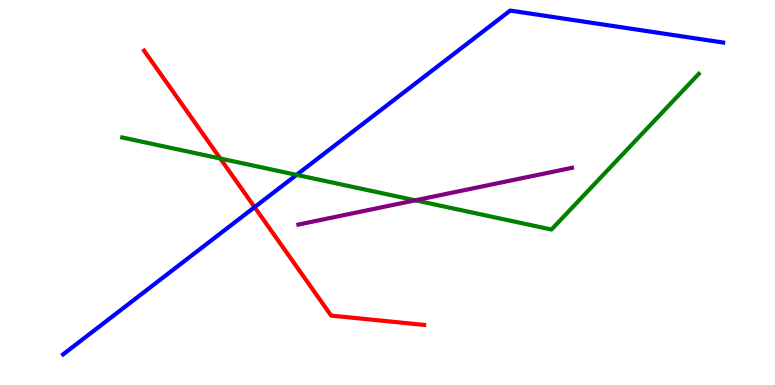[{'lines': ['blue', 'red'], 'intersections': [{'x': 3.29, 'y': 4.62}]}, {'lines': ['green', 'red'], 'intersections': [{'x': 2.84, 'y': 5.88}]}, {'lines': ['purple', 'red'], 'intersections': []}, {'lines': ['blue', 'green'], 'intersections': [{'x': 3.83, 'y': 5.46}]}, {'lines': ['blue', 'purple'], 'intersections': []}, {'lines': ['green', 'purple'], 'intersections': [{'x': 5.36, 'y': 4.8}]}]